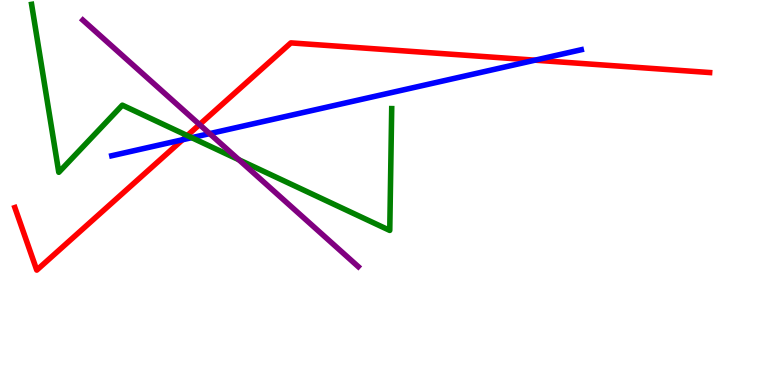[{'lines': ['blue', 'red'], 'intersections': [{'x': 2.36, 'y': 6.37}, {'x': 6.9, 'y': 8.44}]}, {'lines': ['green', 'red'], 'intersections': [{'x': 2.42, 'y': 6.48}]}, {'lines': ['purple', 'red'], 'intersections': [{'x': 2.57, 'y': 6.76}]}, {'lines': ['blue', 'green'], 'intersections': [{'x': 2.47, 'y': 6.42}]}, {'lines': ['blue', 'purple'], 'intersections': [{'x': 2.71, 'y': 6.53}]}, {'lines': ['green', 'purple'], 'intersections': [{'x': 3.08, 'y': 5.85}]}]